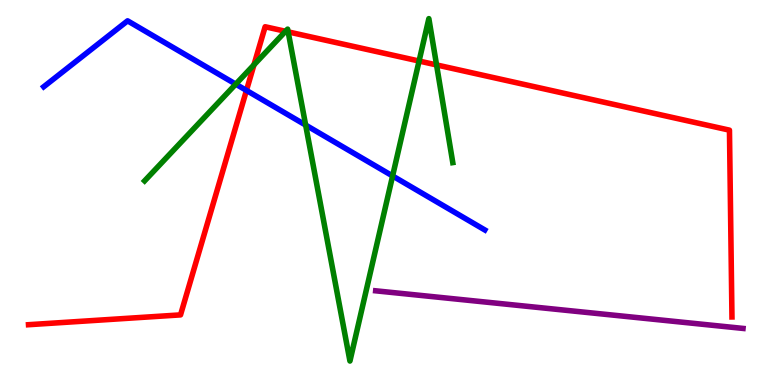[{'lines': ['blue', 'red'], 'intersections': [{'x': 3.18, 'y': 7.65}]}, {'lines': ['green', 'red'], 'intersections': [{'x': 3.28, 'y': 8.32}, {'x': 3.68, 'y': 9.19}, {'x': 3.72, 'y': 9.17}, {'x': 5.41, 'y': 8.41}, {'x': 5.63, 'y': 8.31}]}, {'lines': ['purple', 'red'], 'intersections': []}, {'lines': ['blue', 'green'], 'intersections': [{'x': 3.04, 'y': 7.81}, {'x': 3.94, 'y': 6.75}, {'x': 5.07, 'y': 5.43}]}, {'lines': ['blue', 'purple'], 'intersections': []}, {'lines': ['green', 'purple'], 'intersections': []}]